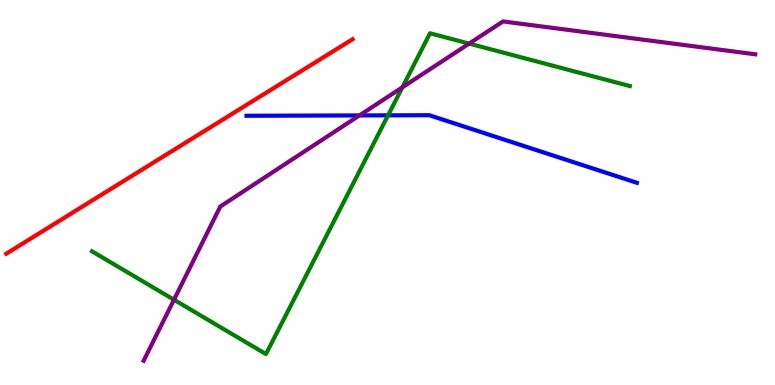[{'lines': ['blue', 'red'], 'intersections': []}, {'lines': ['green', 'red'], 'intersections': []}, {'lines': ['purple', 'red'], 'intersections': []}, {'lines': ['blue', 'green'], 'intersections': [{'x': 5.01, 'y': 7.0}]}, {'lines': ['blue', 'purple'], 'intersections': [{'x': 4.64, 'y': 7.0}]}, {'lines': ['green', 'purple'], 'intersections': [{'x': 2.24, 'y': 2.21}, {'x': 5.19, 'y': 7.73}, {'x': 6.05, 'y': 8.87}]}]